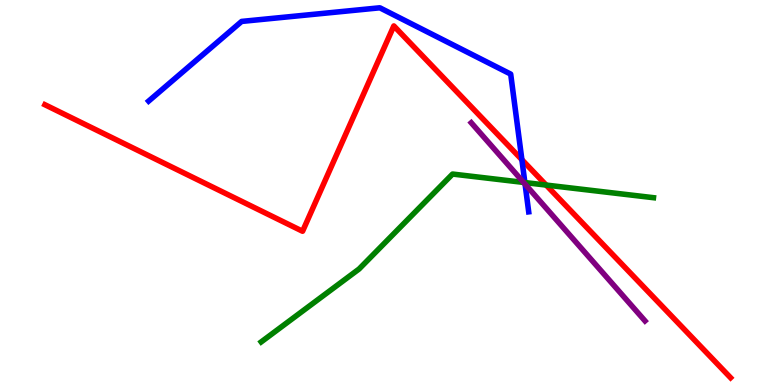[{'lines': ['blue', 'red'], 'intersections': [{'x': 6.73, 'y': 5.85}]}, {'lines': ['green', 'red'], 'intersections': [{'x': 7.05, 'y': 5.19}]}, {'lines': ['purple', 'red'], 'intersections': []}, {'lines': ['blue', 'green'], 'intersections': [{'x': 6.77, 'y': 5.26}]}, {'lines': ['blue', 'purple'], 'intersections': [{'x': 6.78, 'y': 5.22}]}, {'lines': ['green', 'purple'], 'intersections': [{'x': 6.76, 'y': 5.26}]}]